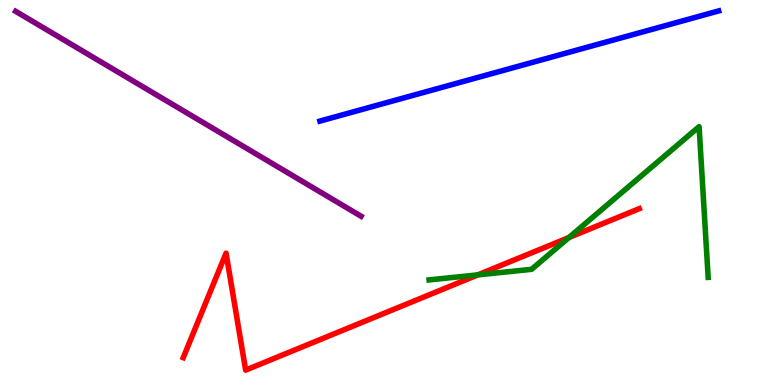[{'lines': ['blue', 'red'], 'intersections': []}, {'lines': ['green', 'red'], 'intersections': [{'x': 6.17, 'y': 2.86}, {'x': 7.34, 'y': 3.83}]}, {'lines': ['purple', 'red'], 'intersections': []}, {'lines': ['blue', 'green'], 'intersections': []}, {'lines': ['blue', 'purple'], 'intersections': []}, {'lines': ['green', 'purple'], 'intersections': []}]